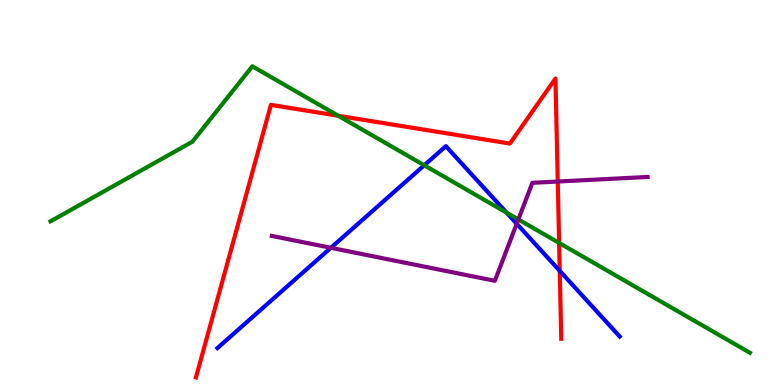[{'lines': ['blue', 'red'], 'intersections': [{'x': 7.22, 'y': 2.96}]}, {'lines': ['green', 'red'], 'intersections': [{'x': 4.36, 'y': 6.99}, {'x': 7.21, 'y': 3.69}]}, {'lines': ['purple', 'red'], 'intersections': [{'x': 7.2, 'y': 5.28}]}, {'lines': ['blue', 'green'], 'intersections': [{'x': 5.47, 'y': 5.71}, {'x': 6.54, 'y': 4.47}]}, {'lines': ['blue', 'purple'], 'intersections': [{'x': 4.27, 'y': 3.56}, {'x': 6.67, 'y': 4.19}]}, {'lines': ['green', 'purple'], 'intersections': [{'x': 6.69, 'y': 4.3}]}]